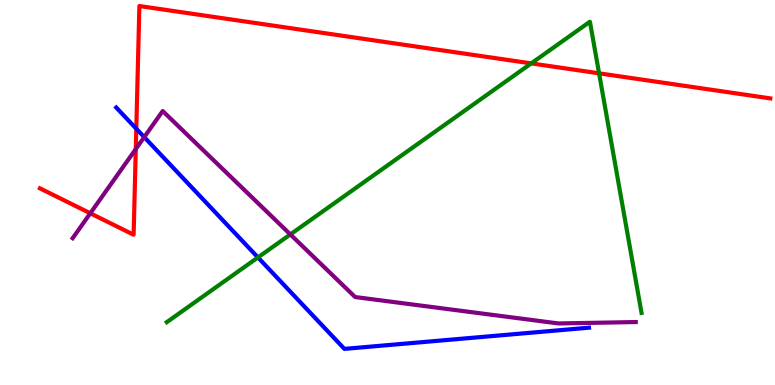[{'lines': ['blue', 'red'], 'intersections': [{'x': 1.76, 'y': 6.66}]}, {'lines': ['green', 'red'], 'intersections': [{'x': 6.85, 'y': 8.35}, {'x': 7.73, 'y': 8.1}]}, {'lines': ['purple', 'red'], 'intersections': [{'x': 1.17, 'y': 4.46}, {'x': 1.75, 'y': 6.13}]}, {'lines': ['blue', 'green'], 'intersections': [{'x': 3.33, 'y': 3.31}]}, {'lines': ['blue', 'purple'], 'intersections': [{'x': 1.86, 'y': 6.44}]}, {'lines': ['green', 'purple'], 'intersections': [{'x': 3.75, 'y': 3.91}]}]